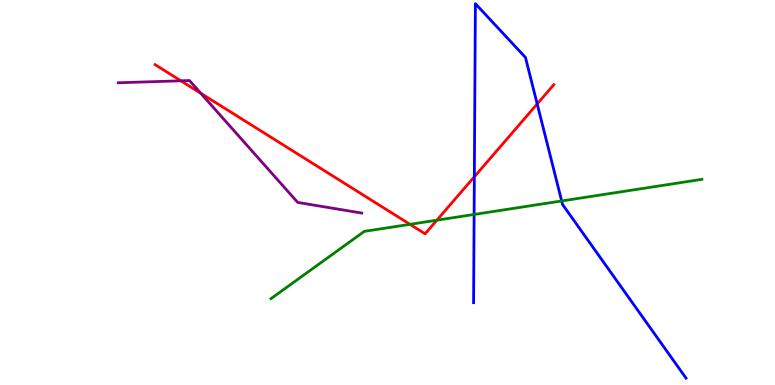[{'lines': ['blue', 'red'], 'intersections': [{'x': 6.12, 'y': 5.41}, {'x': 6.93, 'y': 7.3}]}, {'lines': ['green', 'red'], 'intersections': [{'x': 5.29, 'y': 4.17}, {'x': 5.64, 'y': 4.28}]}, {'lines': ['purple', 'red'], 'intersections': [{'x': 2.33, 'y': 7.9}, {'x': 2.59, 'y': 7.58}]}, {'lines': ['blue', 'green'], 'intersections': [{'x': 6.12, 'y': 4.43}, {'x': 7.25, 'y': 4.78}]}, {'lines': ['blue', 'purple'], 'intersections': []}, {'lines': ['green', 'purple'], 'intersections': []}]